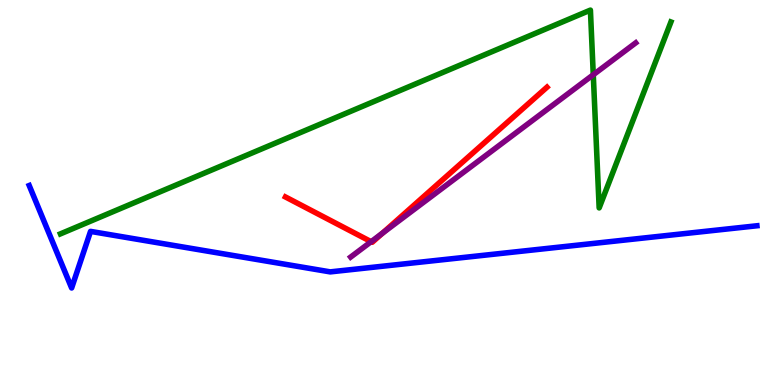[{'lines': ['blue', 'red'], 'intersections': []}, {'lines': ['green', 'red'], 'intersections': []}, {'lines': ['purple', 'red'], 'intersections': [{'x': 4.79, 'y': 3.72}, {'x': 4.93, 'y': 3.94}]}, {'lines': ['blue', 'green'], 'intersections': []}, {'lines': ['blue', 'purple'], 'intersections': []}, {'lines': ['green', 'purple'], 'intersections': [{'x': 7.66, 'y': 8.06}]}]